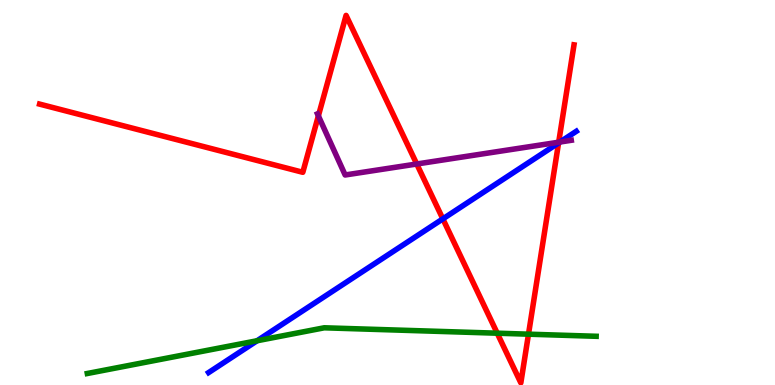[{'lines': ['blue', 'red'], 'intersections': [{'x': 5.71, 'y': 4.32}, {'x': 7.21, 'y': 6.29}]}, {'lines': ['green', 'red'], 'intersections': [{'x': 6.42, 'y': 1.35}, {'x': 6.82, 'y': 1.32}]}, {'lines': ['purple', 'red'], 'intersections': [{'x': 4.11, 'y': 6.99}, {'x': 5.38, 'y': 5.74}, {'x': 7.21, 'y': 6.31}]}, {'lines': ['blue', 'green'], 'intersections': [{'x': 3.32, 'y': 1.15}]}, {'lines': ['blue', 'purple'], 'intersections': [{'x': 7.23, 'y': 6.31}]}, {'lines': ['green', 'purple'], 'intersections': []}]